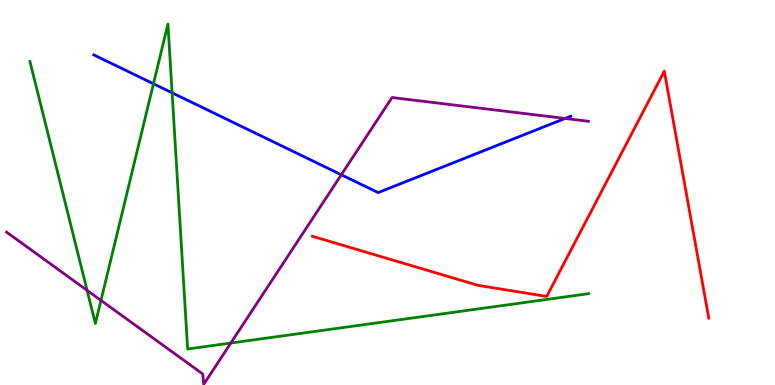[{'lines': ['blue', 'red'], 'intersections': []}, {'lines': ['green', 'red'], 'intersections': []}, {'lines': ['purple', 'red'], 'intersections': []}, {'lines': ['blue', 'green'], 'intersections': [{'x': 1.98, 'y': 7.82}, {'x': 2.22, 'y': 7.59}]}, {'lines': ['blue', 'purple'], 'intersections': [{'x': 4.4, 'y': 5.46}, {'x': 7.29, 'y': 6.92}]}, {'lines': ['green', 'purple'], 'intersections': [{'x': 1.12, 'y': 2.46}, {'x': 1.3, 'y': 2.2}, {'x': 2.98, 'y': 1.09}]}]